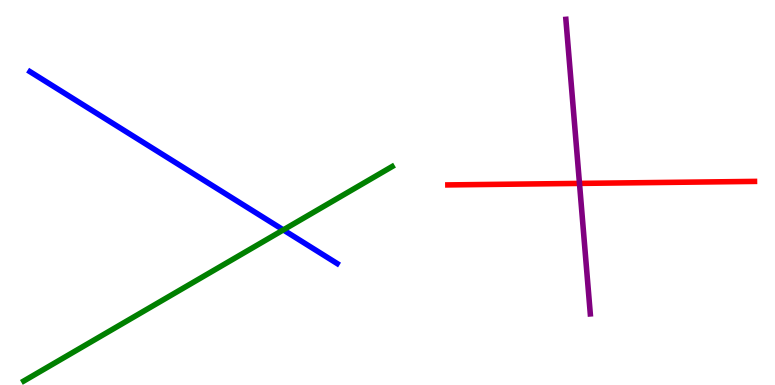[{'lines': ['blue', 'red'], 'intersections': []}, {'lines': ['green', 'red'], 'intersections': []}, {'lines': ['purple', 'red'], 'intersections': [{'x': 7.48, 'y': 5.24}]}, {'lines': ['blue', 'green'], 'intersections': [{'x': 3.66, 'y': 4.03}]}, {'lines': ['blue', 'purple'], 'intersections': []}, {'lines': ['green', 'purple'], 'intersections': []}]